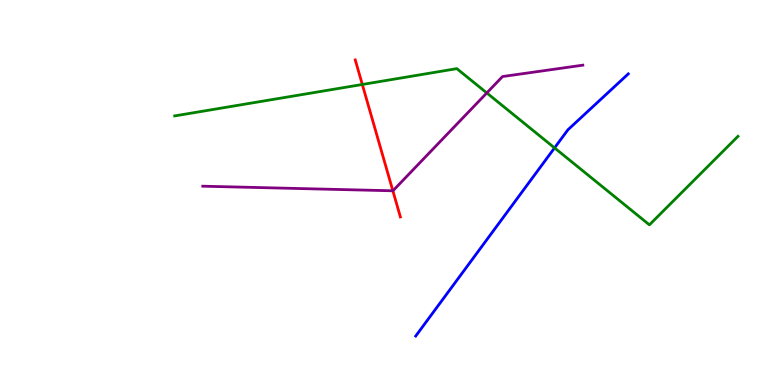[{'lines': ['blue', 'red'], 'intersections': []}, {'lines': ['green', 'red'], 'intersections': [{'x': 4.68, 'y': 7.81}]}, {'lines': ['purple', 'red'], 'intersections': [{'x': 5.07, 'y': 5.04}]}, {'lines': ['blue', 'green'], 'intersections': [{'x': 7.16, 'y': 6.16}]}, {'lines': ['blue', 'purple'], 'intersections': []}, {'lines': ['green', 'purple'], 'intersections': [{'x': 6.28, 'y': 7.59}]}]